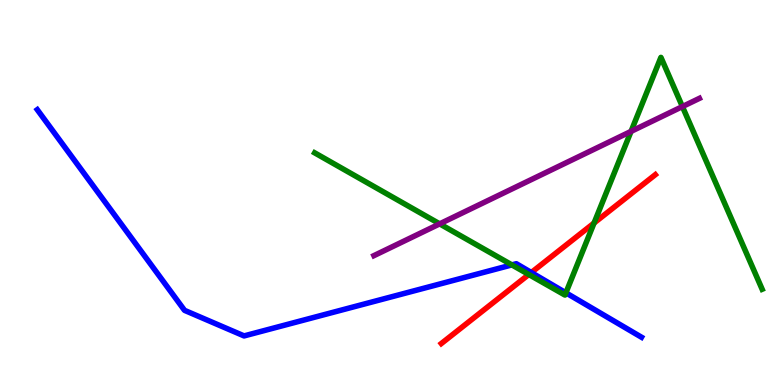[{'lines': ['blue', 'red'], 'intersections': [{'x': 6.86, 'y': 2.92}]}, {'lines': ['green', 'red'], 'intersections': [{'x': 6.82, 'y': 2.87}, {'x': 7.67, 'y': 4.21}]}, {'lines': ['purple', 'red'], 'intersections': []}, {'lines': ['blue', 'green'], 'intersections': [{'x': 6.6, 'y': 3.12}, {'x': 7.3, 'y': 2.39}]}, {'lines': ['blue', 'purple'], 'intersections': []}, {'lines': ['green', 'purple'], 'intersections': [{'x': 5.67, 'y': 4.19}, {'x': 8.14, 'y': 6.59}, {'x': 8.81, 'y': 7.23}]}]